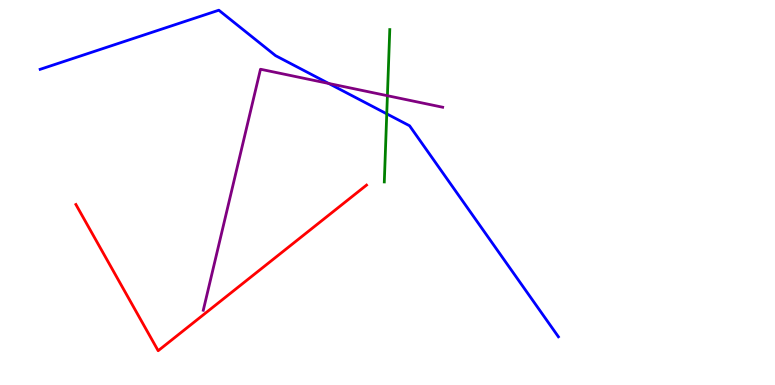[{'lines': ['blue', 'red'], 'intersections': []}, {'lines': ['green', 'red'], 'intersections': []}, {'lines': ['purple', 'red'], 'intersections': []}, {'lines': ['blue', 'green'], 'intersections': [{'x': 4.99, 'y': 7.04}]}, {'lines': ['blue', 'purple'], 'intersections': [{'x': 4.24, 'y': 7.83}]}, {'lines': ['green', 'purple'], 'intersections': [{'x': 5.0, 'y': 7.51}]}]